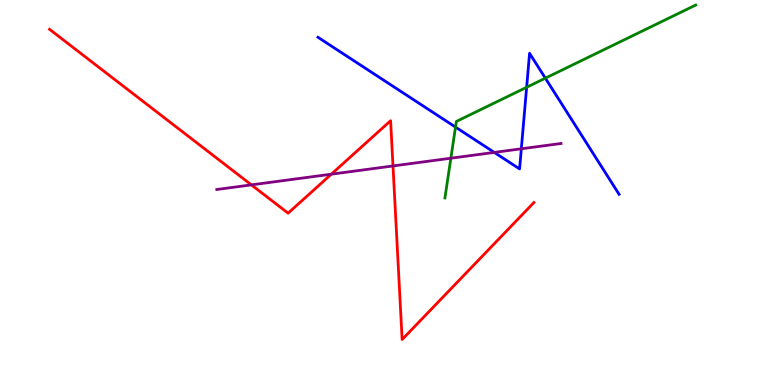[{'lines': ['blue', 'red'], 'intersections': []}, {'lines': ['green', 'red'], 'intersections': []}, {'lines': ['purple', 'red'], 'intersections': [{'x': 3.24, 'y': 5.2}, {'x': 4.28, 'y': 5.48}, {'x': 5.07, 'y': 5.69}]}, {'lines': ['blue', 'green'], 'intersections': [{'x': 5.88, 'y': 6.7}, {'x': 6.8, 'y': 7.73}, {'x': 7.04, 'y': 7.97}]}, {'lines': ['blue', 'purple'], 'intersections': [{'x': 6.38, 'y': 6.04}, {'x': 6.73, 'y': 6.14}]}, {'lines': ['green', 'purple'], 'intersections': [{'x': 5.82, 'y': 5.89}]}]